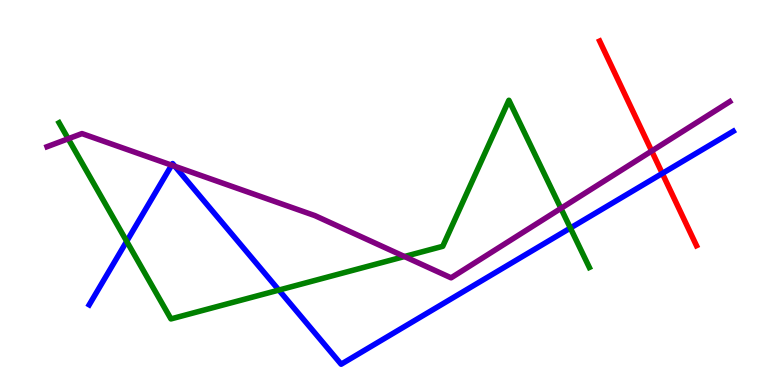[{'lines': ['blue', 'red'], 'intersections': [{'x': 8.55, 'y': 5.5}]}, {'lines': ['green', 'red'], 'intersections': []}, {'lines': ['purple', 'red'], 'intersections': [{'x': 8.41, 'y': 6.08}]}, {'lines': ['blue', 'green'], 'intersections': [{'x': 1.63, 'y': 3.73}, {'x': 3.6, 'y': 2.47}, {'x': 7.36, 'y': 4.08}]}, {'lines': ['blue', 'purple'], 'intersections': [{'x': 2.21, 'y': 5.71}, {'x': 2.26, 'y': 5.68}]}, {'lines': ['green', 'purple'], 'intersections': [{'x': 0.88, 'y': 6.4}, {'x': 5.22, 'y': 3.34}, {'x': 7.24, 'y': 4.59}]}]